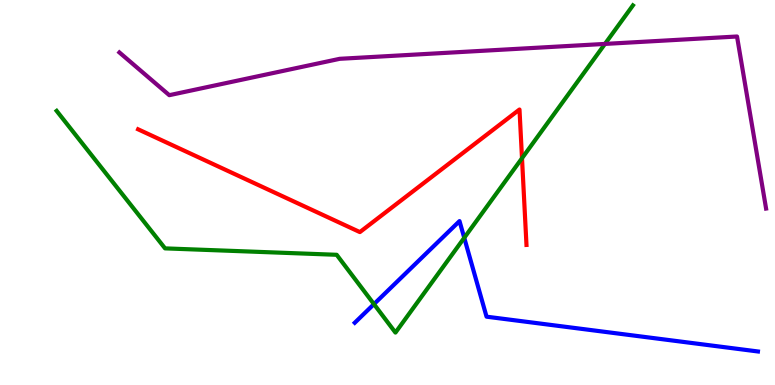[{'lines': ['blue', 'red'], 'intersections': []}, {'lines': ['green', 'red'], 'intersections': [{'x': 6.74, 'y': 5.89}]}, {'lines': ['purple', 'red'], 'intersections': []}, {'lines': ['blue', 'green'], 'intersections': [{'x': 4.83, 'y': 2.1}, {'x': 5.99, 'y': 3.82}]}, {'lines': ['blue', 'purple'], 'intersections': []}, {'lines': ['green', 'purple'], 'intersections': [{'x': 7.81, 'y': 8.86}]}]